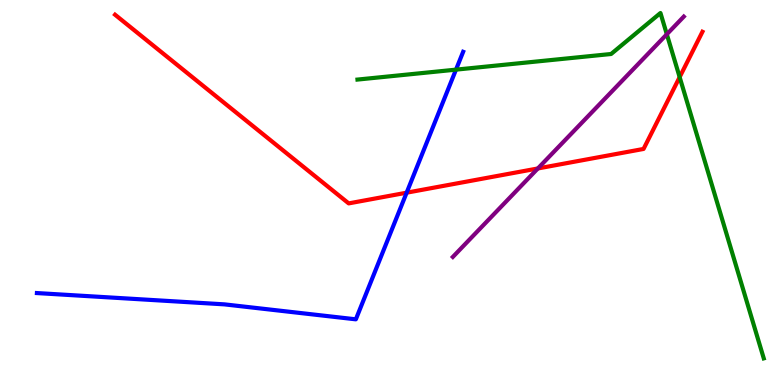[{'lines': ['blue', 'red'], 'intersections': [{'x': 5.25, 'y': 5.0}]}, {'lines': ['green', 'red'], 'intersections': [{'x': 8.77, 'y': 8.0}]}, {'lines': ['purple', 'red'], 'intersections': [{'x': 6.94, 'y': 5.62}]}, {'lines': ['blue', 'green'], 'intersections': [{'x': 5.88, 'y': 8.19}]}, {'lines': ['blue', 'purple'], 'intersections': []}, {'lines': ['green', 'purple'], 'intersections': [{'x': 8.6, 'y': 9.11}]}]